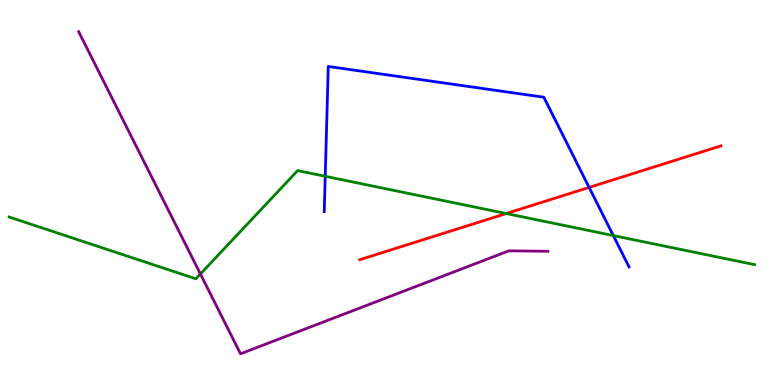[{'lines': ['blue', 'red'], 'intersections': [{'x': 7.6, 'y': 5.13}]}, {'lines': ['green', 'red'], 'intersections': [{'x': 6.53, 'y': 4.45}]}, {'lines': ['purple', 'red'], 'intersections': []}, {'lines': ['blue', 'green'], 'intersections': [{'x': 4.2, 'y': 5.42}, {'x': 7.91, 'y': 3.88}]}, {'lines': ['blue', 'purple'], 'intersections': []}, {'lines': ['green', 'purple'], 'intersections': [{'x': 2.59, 'y': 2.88}]}]